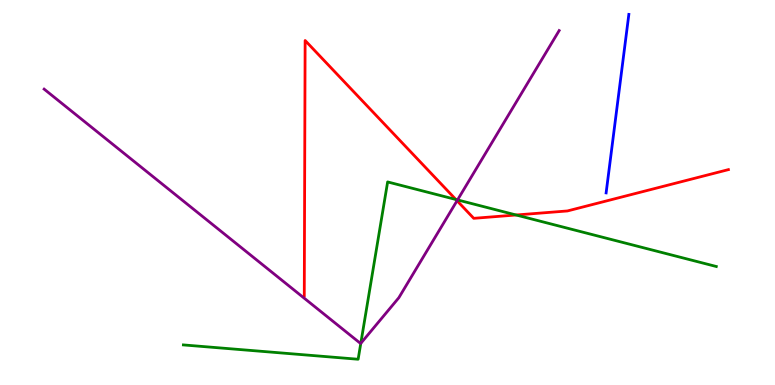[{'lines': ['blue', 'red'], 'intersections': []}, {'lines': ['green', 'red'], 'intersections': [{'x': 5.88, 'y': 4.82}, {'x': 6.66, 'y': 4.42}]}, {'lines': ['purple', 'red'], 'intersections': [{'x': 5.9, 'y': 4.79}]}, {'lines': ['blue', 'green'], 'intersections': []}, {'lines': ['blue', 'purple'], 'intersections': []}, {'lines': ['green', 'purple'], 'intersections': [{'x': 4.66, 'y': 1.08}, {'x': 5.9, 'y': 4.81}]}]